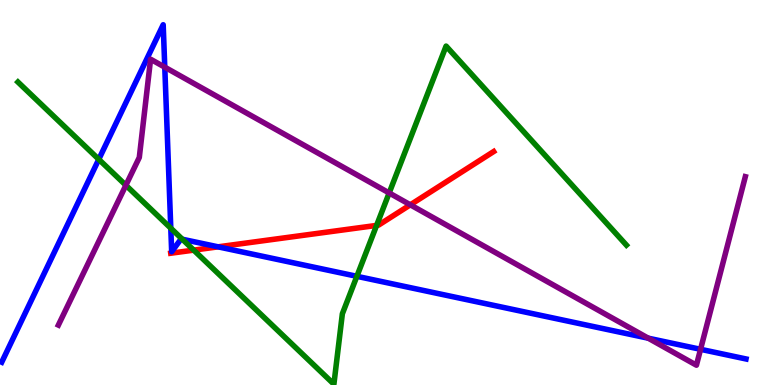[{'lines': ['blue', 'red'], 'intersections': [{'x': 2.81, 'y': 3.59}]}, {'lines': ['green', 'red'], 'intersections': [{'x': 2.5, 'y': 3.5}, {'x': 4.86, 'y': 4.15}]}, {'lines': ['purple', 'red'], 'intersections': [{'x': 5.29, 'y': 4.68}]}, {'lines': ['blue', 'green'], 'intersections': [{'x': 1.27, 'y': 5.86}, {'x': 2.2, 'y': 4.07}, {'x': 2.35, 'y': 3.79}, {'x': 4.6, 'y': 2.82}]}, {'lines': ['blue', 'purple'], 'intersections': [{'x': 2.13, 'y': 8.26}, {'x': 8.36, 'y': 1.22}, {'x': 9.04, 'y': 0.927}]}, {'lines': ['green', 'purple'], 'intersections': [{'x': 1.62, 'y': 5.19}, {'x': 5.02, 'y': 4.99}]}]